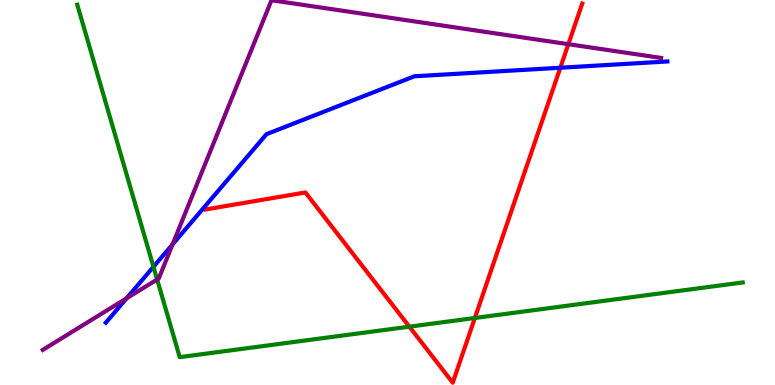[{'lines': ['blue', 'red'], 'intersections': [{'x': 7.23, 'y': 8.24}]}, {'lines': ['green', 'red'], 'intersections': [{'x': 5.28, 'y': 1.51}, {'x': 6.13, 'y': 1.74}]}, {'lines': ['purple', 'red'], 'intersections': [{'x': 7.33, 'y': 8.85}]}, {'lines': ['blue', 'green'], 'intersections': [{'x': 1.98, 'y': 3.07}]}, {'lines': ['blue', 'purple'], 'intersections': [{'x': 1.63, 'y': 2.25}, {'x': 2.23, 'y': 3.65}]}, {'lines': ['green', 'purple'], 'intersections': [{'x': 2.03, 'y': 2.74}]}]